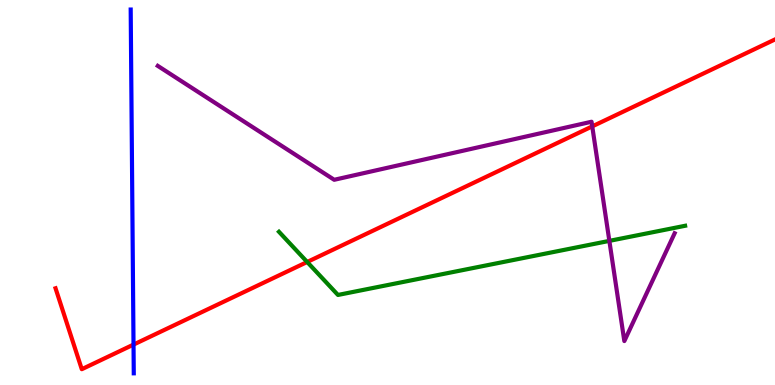[{'lines': ['blue', 'red'], 'intersections': [{'x': 1.72, 'y': 1.05}]}, {'lines': ['green', 'red'], 'intersections': [{'x': 3.96, 'y': 3.2}]}, {'lines': ['purple', 'red'], 'intersections': [{'x': 7.64, 'y': 6.72}]}, {'lines': ['blue', 'green'], 'intersections': []}, {'lines': ['blue', 'purple'], 'intersections': []}, {'lines': ['green', 'purple'], 'intersections': [{'x': 7.86, 'y': 3.74}]}]